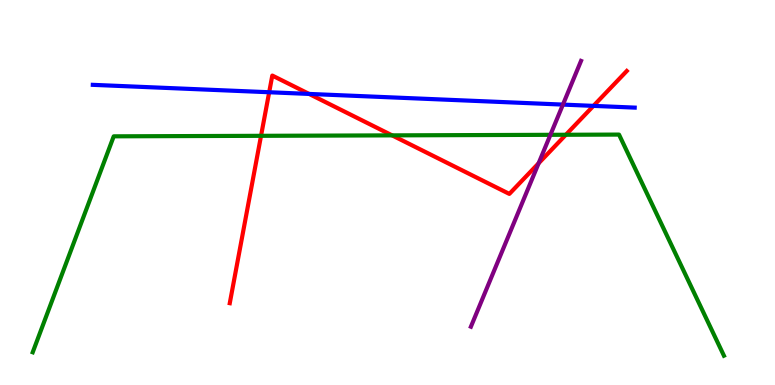[{'lines': ['blue', 'red'], 'intersections': [{'x': 3.47, 'y': 7.6}, {'x': 3.99, 'y': 7.56}, {'x': 7.66, 'y': 7.25}]}, {'lines': ['green', 'red'], 'intersections': [{'x': 3.37, 'y': 6.47}, {'x': 5.06, 'y': 6.48}, {'x': 7.3, 'y': 6.5}]}, {'lines': ['purple', 'red'], 'intersections': [{'x': 6.95, 'y': 5.76}]}, {'lines': ['blue', 'green'], 'intersections': []}, {'lines': ['blue', 'purple'], 'intersections': [{'x': 7.26, 'y': 7.28}]}, {'lines': ['green', 'purple'], 'intersections': [{'x': 7.1, 'y': 6.5}]}]